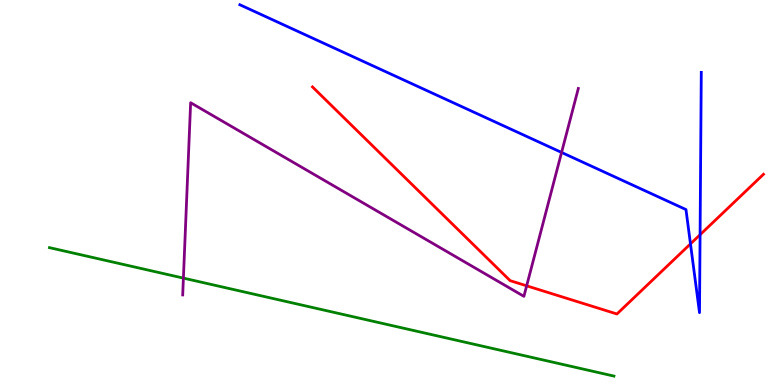[{'lines': ['blue', 'red'], 'intersections': [{'x': 8.91, 'y': 3.67}, {'x': 9.03, 'y': 3.9}]}, {'lines': ['green', 'red'], 'intersections': []}, {'lines': ['purple', 'red'], 'intersections': [{'x': 6.8, 'y': 2.58}]}, {'lines': ['blue', 'green'], 'intersections': []}, {'lines': ['blue', 'purple'], 'intersections': [{'x': 7.25, 'y': 6.04}]}, {'lines': ['green', 'purple'], 'intersections': [{'x': 2.37, 'y': 2.78}]}]